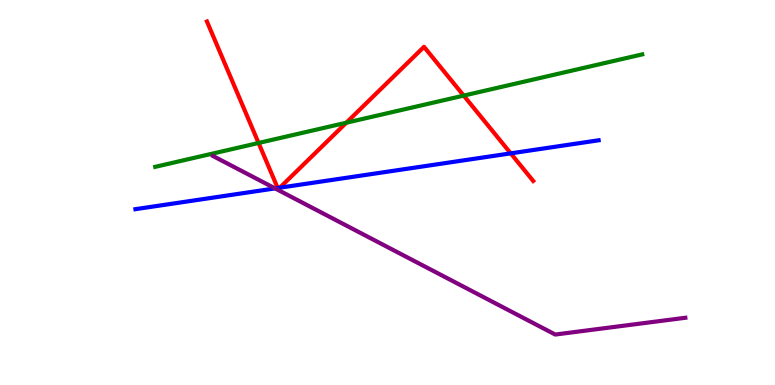[{'lines': ['blue', 'red'], 'intersections': [{'x': 3.58, 'y': 5.12}, {'x': 3.61, 'y': 5.12}, {'x': 6.59, 'y': 6.02}]}, {'lines': ['green', 'red'], 'intersections': [{'x': 3.34, 'y': 6.29}, {'x': 4.47, 'y': 6.81}, {'x': 5.98, 'y': 7.52}]}, {'lines': ['purple', 'red'], 'intersections': []}, {'lines': ['blue', 'green'], 'intersections': []}, {'lines': ['blue', 'purple'], 'intersections': [{'x': 3.55, 'y': 5.11}]}, {'lines': ['green', 'purple'], 'intersections': []}]